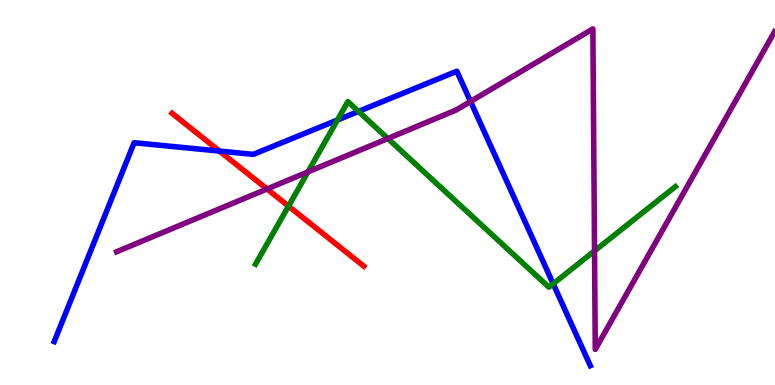[{'lines': ['blue', 'red'], 'intersections': [{'x': 2.83, 'y': 6.08}]}, {'lines': ['green', 'red'], 'intersections': [{'x': 3.72, 'y': 4.65}]}, {'lines': ['purple', 'red'], 'intersections': [{'x': 3.45, 'y': 5.09}]}, {'lines': ['blue', 'green'], 'intersections': [{'x': 4.35, 'y': 6.88}, {'x': 4.63, 'y': 7.11}, {'x': 7.14, 'y': 2.63}]}, {'lines': ['blue', 'purple'], 'intersections': [{'x': 6.07, 'y': 7.36}]}, {'lines': ['green', 'purple'], 'intersections': [{'x': 3.97, 'y': 5.54}, {'x': 5.0, 'y': 6.4}, {'x': 7.67, 'y': 3.48}]}]